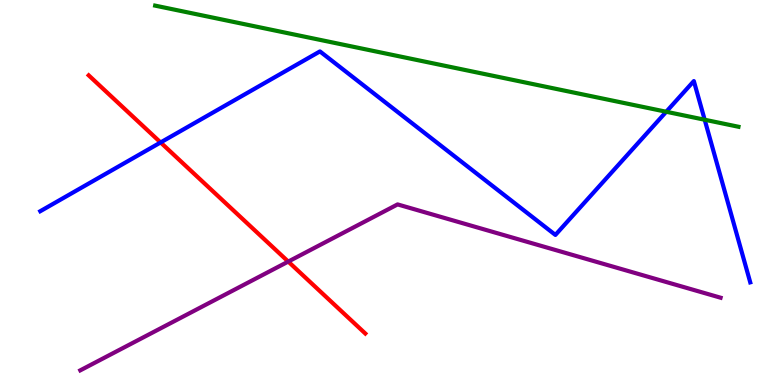[{'lines': ['blue', 'red'], 'intersections': [{'x': 2.07, 'y': 6.3}]}, {'lines': ['green', 'red'], 'intersections': []}, {'lines': ['purple', 'red'], 'intersections': [{'x': 3.72, 'y': 3.21}]}, {'lines': ['blue', 'green'], 'intersections': [{'x': 8.6, 'y': 7.1}, {'x': 9.09, 'y': 6.89}]}, {'lines': ['blue', 'purple'], 'intersections': []}, {'lines': ['green', 'purple'], 'intersections': []}]